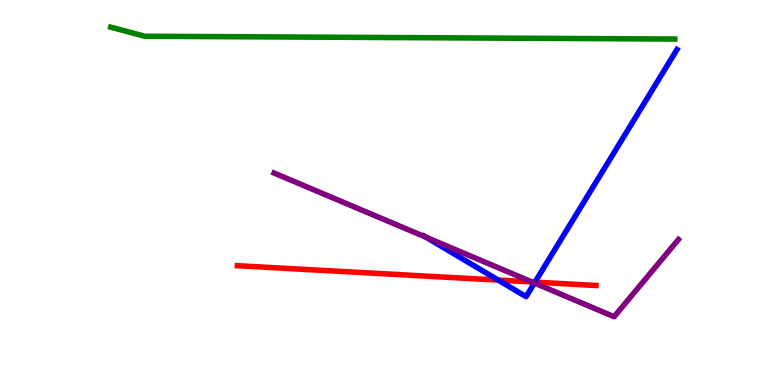[{'lines': ['blue', 'red'], 'intersections': [{'x': 6.43, 'y': 2.72}, {'x': 6.9, 'y': 2.67}]}, {'lines': ['green', 'red'], 'intersections': []}, {'lines': ['purple', 'red'], 'intersections': [{'x': 6.86, 'y': 2.68}]}, {'lines': ['blue', 'green'], 'intersections': []}, {'lines': ['blue', 'purple'], 'intersections': [{'x': 5.5, 'y': 3.84}, {'x': 6.9, 'y': 2.65}]}, {'lines': ['green', 'purple'], 'intersections': []}]